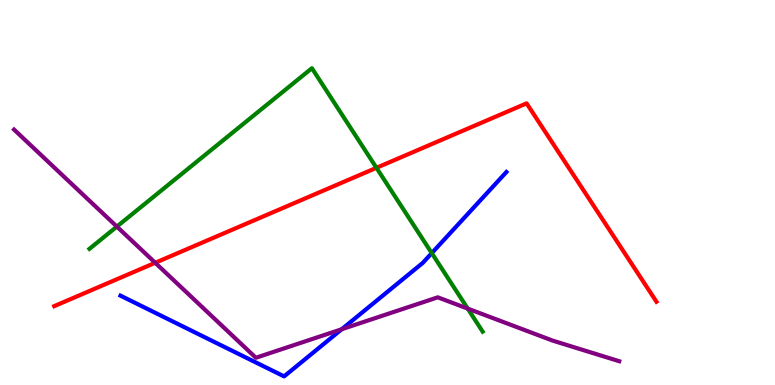[{'lines': ['blue', 'red'], 'intersections': []}, {'lines': ['green', 'red'], 'intersections': [{'x': 4.86, 'y': 5.64}]}, {'lines': ['purple', 'red'], 'intersections': [{'x': 2.0, 'y': 3.17}]}, {'lines': ['blue', 'green'], 'intersections': [{'x': 5.57, 'y': 3.43}]}, {'lines': ['blue', 'purple'], 'intersections': [{'x': 4.41, 'y': 1.45}]}, {'lines': ['green', 'purple'], 'intersections': [{'x': 1.51, 'y': 4.11}, {'x': 6.04, 'y': 1.98}]}]